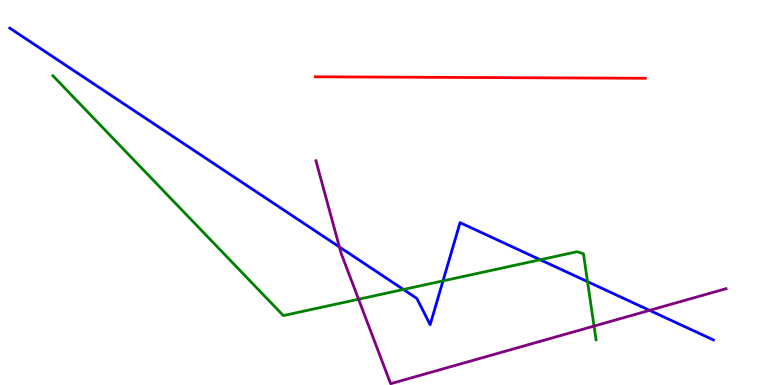[{'lines': ['blue', 'red'], 'intersections': []}, {'lines': ['green', 'red'], 'intersections': []}, {'lines': ['purple', 'red'], 'intersections': []}, {'lines': ['blue', 'green'], 'intersections': [{'x': 5.21, 'y': 2.48}, {'x': 5.72, 'y': 2.7}, {'x': 6.97, 'y': 3.25}, {'x': 7.58, 'y': 2.68}]}, {'lines': ['blue', 'purple'], 'intersections': [{'x': 4.38, 'y': 3.58}, {'x': 8.38, 'y': 1.94}]}, {'lines': ['green', 'purple'], 'intersections': [{'x': 4.63, 'y': 2.23}, {'x': 7.66, 'y': 1.53}]}]